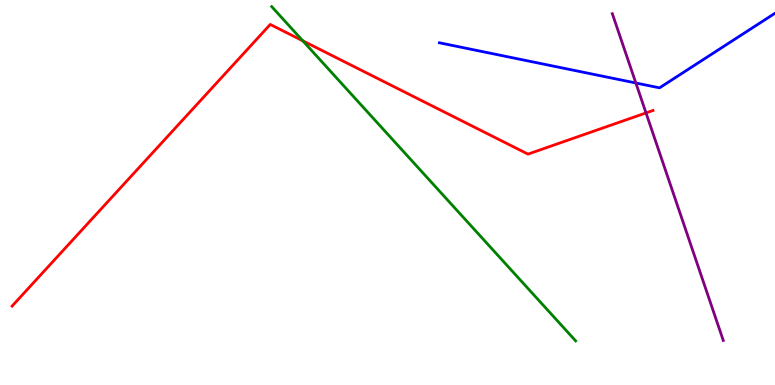[{'lines': ['blue', 'red'], 'intersections': []}, {'lines': ['green', 'red'], 'intersections': [{'x': 3.91, 'y': 8.94}]}, {'lines': ['purple', 'red'], 'intersections': [{'x': 8.34, 'y': 7.07}]}, {'lines': ['blue', 'green'], 'intersections': []}, {'lines': ['blue', 'purple'], 'intersections': [{'x': 8.2, 'y': 7.84}]}, {'lines': ['green', 'purple'], 'intersections': []}]